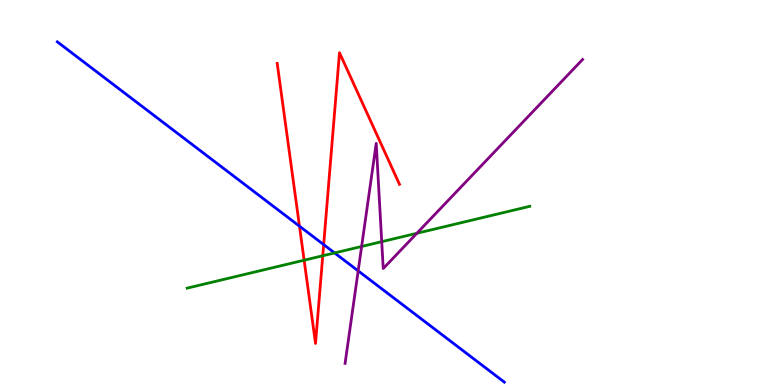[{'lines': ['blue', 'red'], 'intersections': [{'x': 3.86, 'y': 4.13}, {'x': 4.18, 'y': 3.65}]}, {'lines': ['green', 'red'], 'intersections': [{'x': 3.92, 'y': 3.24}, {'x': 4.16, 'y': 3.36}]}, {'lines': ['purple', 'red'], 'intersections': []}, {'lines': ['blue', 'green'], 'intersections': [{'x': 4.32, 'y': 3.43}]}, {'lines': ['blue', 'purple'], 'intersections': [{'x': 4.62, 'y': 2.96}]}, {'lines': ['green', 'purple'], 'intersections': [{'x': 4.67, 'y': 3.6}, {'x': 4.93, 'y': 3.72}, {'x': 5.38, 'y': 3.94}]}]